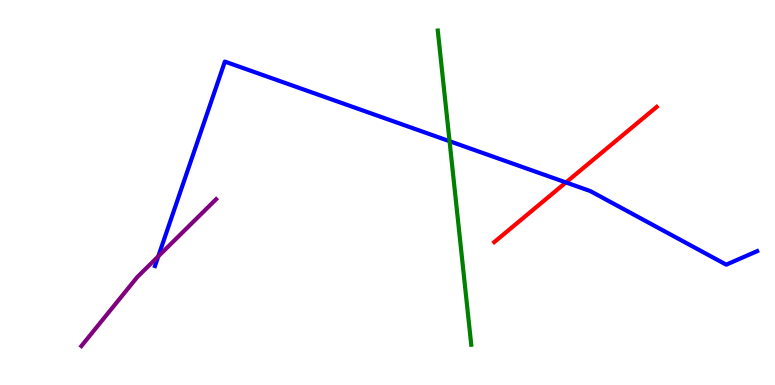[{'lines': ['blue', 'red'], 'intersections': [{'x': 7.3, 'y': 5.26}]}, {'lines': ['green', 'red'], 'intersections': []}, {'lines': ['purple', 'red'], 'intersections': []}, {'lines': ['blue', 'green'], 'intersections': [{'x': 5.8, 'y': 6.33}]}, {'lines': ['blue', 'purple'], 'intersections': [{'x': 2.04, 'y': 3.34}]}, {'lines': ['green', 'purple'], 'intersections': []}]